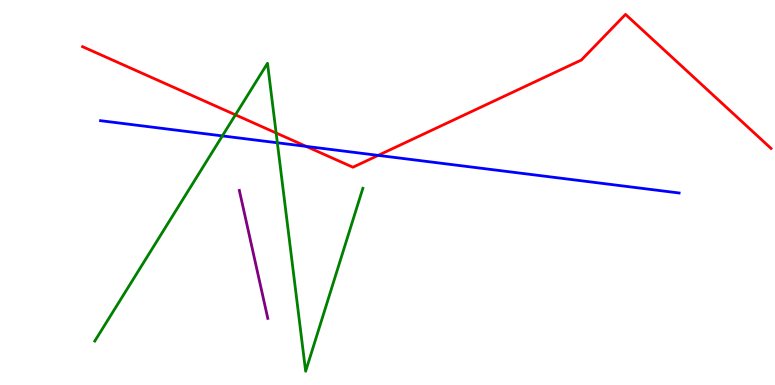[{'lines': ['blue', 'red'], 'intersections': [{'x': 3.95, 'y': 6.2}, {'x': 4.88, 'y': 5.96}]}, {'lines': ['green', 'red'], 'intersections': [{'x': 3.04, 'y': 7.02}, {'x': 3.56, 'y': 6.55}]}, {'lines': ['purple', 'red'], 'intersections': []}, {'lines': ['blue', 'green'], 'intersections': [{'x': 2.87, 'y': 6.47}, {'x': 3.58, 'y': 6.29}]}, {'lines': ['blue', 'purple'], 'intersections': []}, {'lines': ['green', 'purple'], 'intersections': []}]